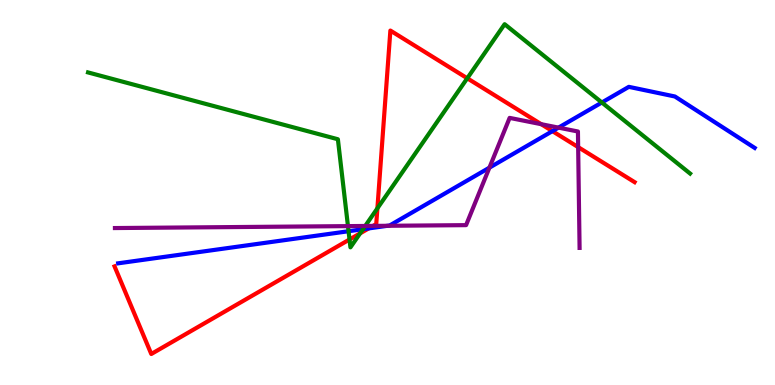[{'lines': ['blue', 'red'], 'intersections': [{'x': 4.76, 'y': 4.07}, {'x': 7.13, 'y': 6.59}]}, {'lines': ['green', 'red'], 'intersections': [{'x': 4.51, 'y': 3.78}, {'x': 4.65, 'y': 3.94}, {'x': 4.87, 'y': 4.59}, {'x': 6.03, 'y': 7.97}]}, {'lines': ['purple', 'red'], 'intersections': [{'x': 4.81, 'y': 4.13}, {'x': 6.98, 'y': 6.77}, {'x': 7.46, 'y': 6.18}]}, {'lines': ['blue', 'green'], 'intersections': [{'x': 4.5, 'y': 3.99}, {'x': 4.68, 'y': 4.05}, {'x': 7.77, 'y': 7.34}]}, {'lines': ['blue', 'purple'], 'intersections': [{'x': 5.0, 'y': 4.14}, {'x': 6.32, 'y': 5.65}, {'x': 7.21, 'y': 6.69}]}, {'lines': ['green', 'purple'], 'intersections': [{'x': 4.49, 'y': 4.13}, {'x': 4.71, 'y': 4.13}]}]